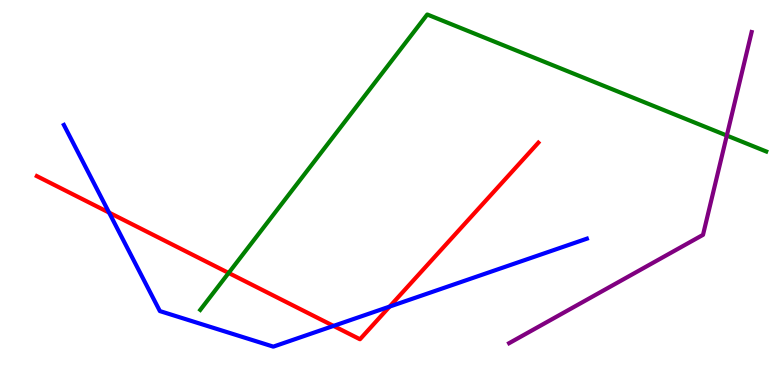[{'lines': ['blue', 'red'], 'intersections': [{'x': 1.41, 'y': 4.48}, {'x': 4.3, 'y': 1.53}, {'x': 5.03, 'y': 2.04}]}, {'lines': ['green', 'red'], 'intersections': [{'x': 2.95, 'y': 2.91}]}, {'lines': ['purple', 'red'], 'intersections': []}, {'lines': ['blue', 'green'], 'intersections': []}, {'lines': ['blue', 'purple'], 'intersections': []}, {'lines': ['green', 'purple'], 'intersections': [{'x': 9.38, 'y': 6.48}]}]